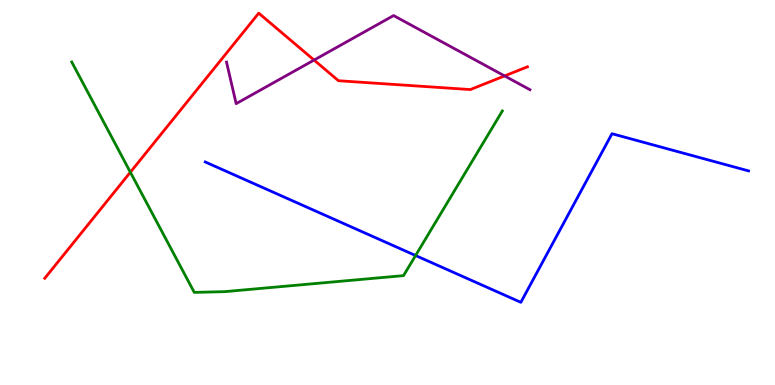[{'lines': ['blue', 'red'], 'intersections': []}, {'lines': ['green', 'red'], 'intersections': [{'x': 1.68, 'y': 5.53}]}, {'lines': ['purple', 'red'], 'intersections': [{'x': 4.05, 'y': 8.44}, {'x': 6.51, 'y': 8.03}]}, {'lines': ['blue', 'green'], 'intersections': [{'x': 5.36, 'y': 3.36}]}, {'lines': ['blue', 'purple'], 'intersections': []}, {'lines': ['green', 'purple'], 'intersections': []}]